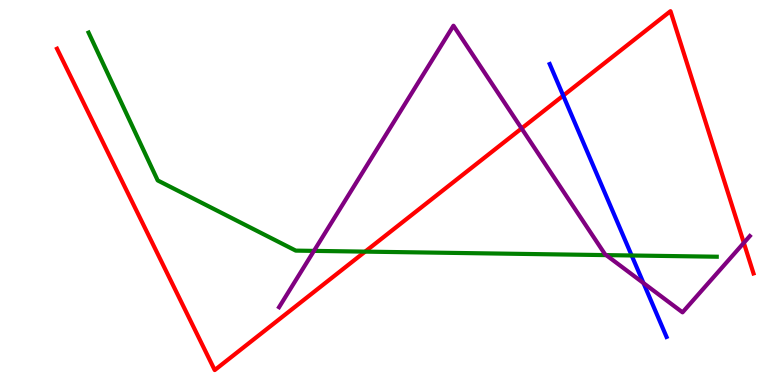[{'lines': ['blue', 'red'], 'intersections': [{'x': 7.27, 'y': 7.52}]}, {'lines': ['green', 'red'], 'intersections': [{'x': 4.71, 'y': 3.46}]}, {'lines': ['purple', 'red'], 'intersections': [{'x': 6.73, 'y': 6.66}, {'x': 9.6, 'y': 3.69}]}, {'lines': ['blue', 'green'], 'intersections': [{'x': 8.15, 'y': 3.36}]}, {'lines': ['blue', 'purple'], 'intersections': [{'x': 8.3, 'y': 2.65}]}, {'lines': ['green', 'purple'], 'intersections': [{'x': 4.05, 'y': 3.48}, {'x': 7.82, 'y': 3.37}]}]